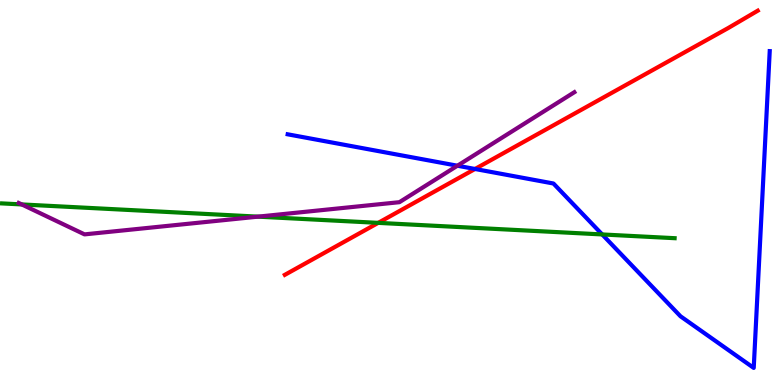[{'lines': ['blue', 'red'], 'intersections': [{'x': 6.13, 'y': 5.61}]}, {'lines': ['green', 'red'], 'intersections': [{'x': 4.88, 'y': 4.21}]}, {'lines': ['purple', 'red'], 'intersections': []}, {'lines': ['blue', 'green'], 'intersections': [{'x': 7.77, 'y': 3.91}]}, {'lines': ['blue', 'purple'], 'intersections': [{'x': 5.9, 'y': 5.7}]}, {'lines': ['green', 'purple'], 'intersections': [{'x': 0.281, 'y': 4.69}, {'x': 3.33, 'y': 4.37}]}]